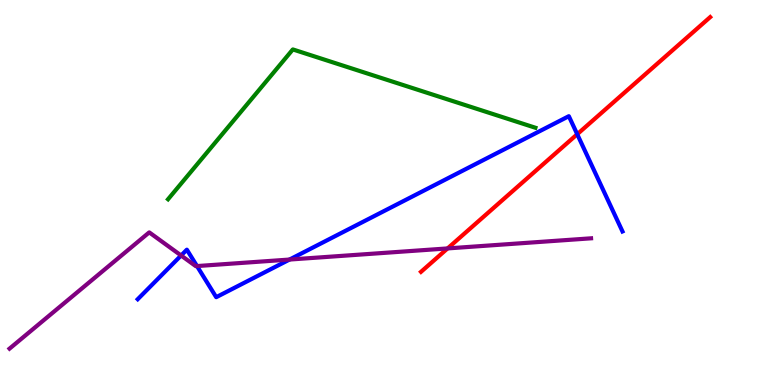[{'lines': ['blue', 'red'], 'intersections': [{'x': 7.45, 'y': 6.51}]}, {'lines': ['green', 'red'], 'intersections': []}, {'lines': ['purple', 'red'], 'intersections': [{'x': 5.78, 'y': 3.55}]}, {'lines': ['blue', 'green'], 'intersections': []}, {'lines': ['blue', 'purple'], 'intersections': [{'x': 2.34, 'y': 3.36}, {'x': 2.54, 'y': 3.09}, {'x': 3.74, 'y': 3.26}]}, {'lines': ['green', 'purple'], 'intersections': []}]